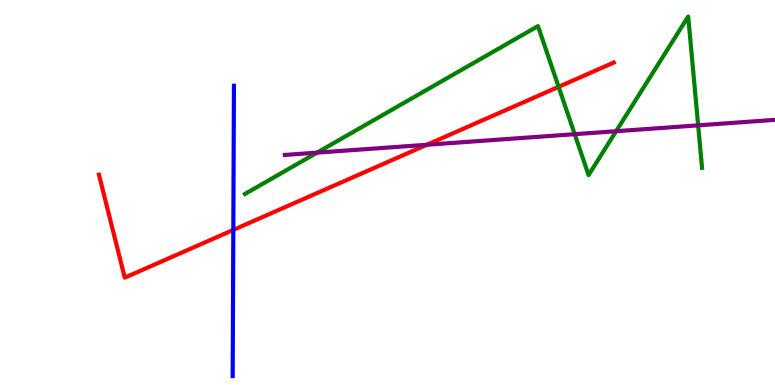[{'lines': ['blue', 'red'], 'intersections': [{'x': 3.01, 'y': 4.03}]}, {'lines': ['green', 'red'], 'intersections': [{'x': 7.21, 'y': 7.74}]}, {'lines': ['purple', 'red'], 'intersections': [{'x': 5.51, 'y': 6.24}]}, {'lines': ['blue', 'green'], 'intersections': []}, {'lines': ['blue', 'purple'], 'intersections': []}, {'lines': ['green', 'purple'], 'intersections': [{'x': 4.09, 'y': 6.04}, {'x': 7.42, 'y': 6.51}, {'x': 7.95, 'y': 6.59}, {'x': 9.01, 'y': 6.74}]}]